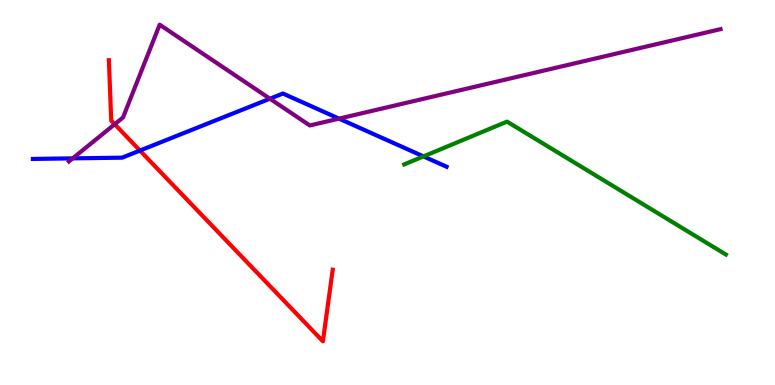[{'lines': ['blue', 'red'], 'intersections': [{'x': 1.81, 'y': 6.09}]}, {'lines': ['green', 'red'], 'intersections': []}, {'lines': ['purple', 'red'], 'intersections': [{'x': 1.48, 'y': 6.77}]}, {'lines': ['blue', 'green'], 'intersections': [{'x': 5.46, 'y': 5.94}]}, {'lines': ['blue', 'purple'], 'intersections': [{'x': 0.938, 'y': 5.89}, {'x': 3.48, 'y': 7.44}, {'x': 4.37, 'y': 6.92}]}, {'lines': ['green', 'purple'], 'intersections': []}]